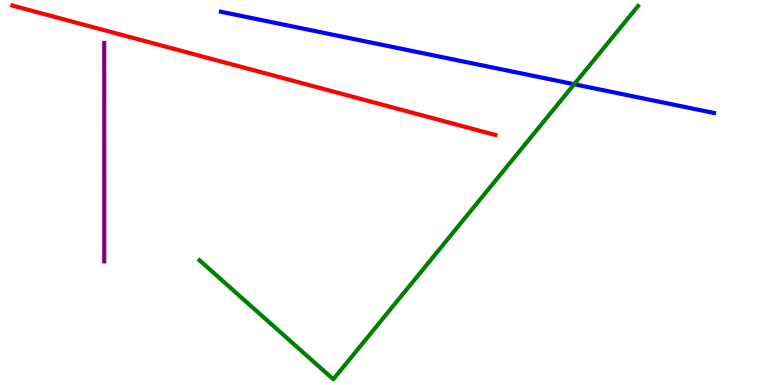[{'lines': ['blue', 'red'], 'intersections': []}, {'lines': ['green', 'red'], 'intersections': []}, {'lines': ['purple', 'red'], 'intersections': []}, {'lines': ['blue', 'green'], 'intersections': [{'x': 7.41, 'y': 7.81}]}, {'lines': ['blue', 'purple'], 'intersections': []}, {'lines': ['green', 'purple'], 'intersections': []}]